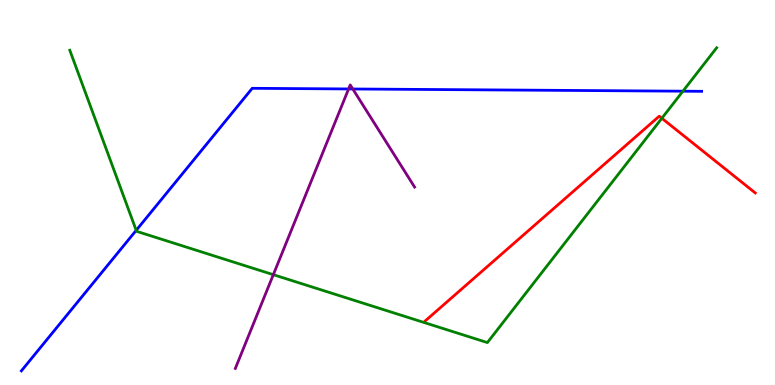[{'lines': ['blue', 'red'], 'intersections': []}, {'lines': ['green', 'red'], 'intersections': [{'x': 8.54, 'y': 6.93}]}, {'lines': ['purple', 'red'], 'intersections': []}, {'lines': ['blue', 'green'], 'intersections': [{'x': 1.76, 'y': 4.02}, {'x': 8.81, 'y': 7.63}]}, {'lines': ['blue', 'purple'], 'intersections': [{'x': 4.5, 'y': 7.69}, {'x': 4.55, 'y': 7.69}]}, {'lines': ['green', 'purple'], 'intersections': [{'x': 3.53, 'y': 2.87}]}]